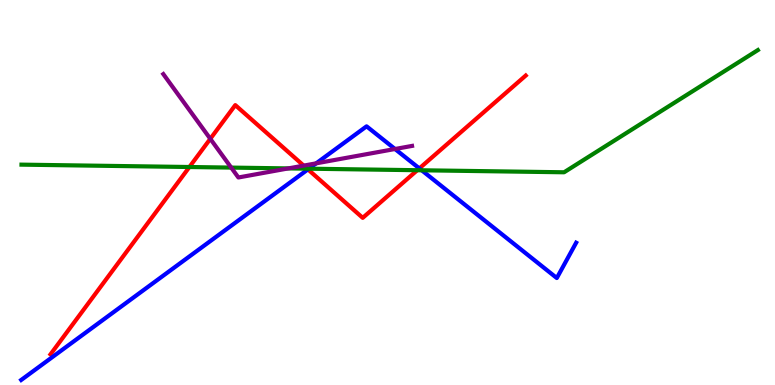[{'lines': ['blue', 'red'], 'intersections': [{'x': 3.97, 'y': 5.6}, {'x': 5.41, 'y': 5.63}]}, {'lines': ['green', 'red'], 'intersections': [{'x': 2.44, 'y': 5.66}, {'x': 3.96, 'y': 5.62}, {'x': 5.38, 'y': 5.58}]}, {'lines': ['purple', 'red'], 'intersections': [{'x': 2.71, 'y': 6.39}, {'x': 3.92, 'y': 5.7}]}, {'lines': ['blue', 'green'], 'intersections': [{'x': 3.99, 'y': 5.62}, {'x': 5.44, 'y': 5.58}]}, {'lines': ['blue', 'purple'], 'intersections': [{'x': 4.08, 'y': 5.76}, {'x': 5.1, 'y': 6.13}]}, {'lines': ['green', 'purple'], 'intersections': [{'x': 2.98, 'y': 5.65}, {'x': 3.72, 'y': 5.63}]}]